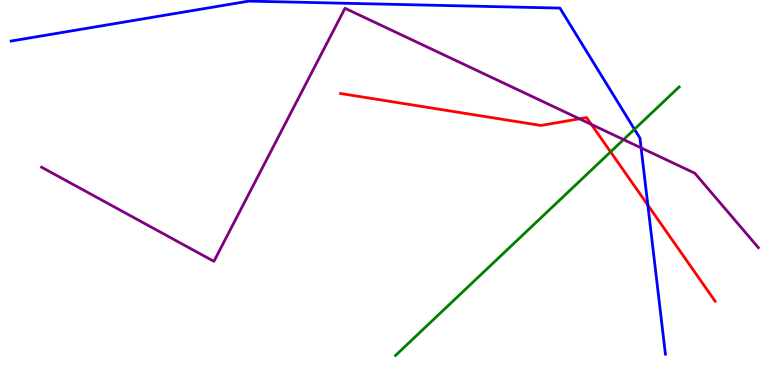[{'lines': ['blue', 'red'], 'intersections': [{'x': 8.36, 'y': 4.67}]}, {'lines': ['green', 'red'], 'intersections': [{'x': 7.88, 'y': 6.06}]}, {'lines': ['purple', 'red'], 'intersections': [{'x': 7.48, 'y': 6.91}, {'x': 7.63, 'y': 6.77}]}, {'lines': ['blue', 'green'], 'intersections': [{'x': 8.19, 'y': 6.64}]}, {'lines': ['blue', 'purple'], 'intersections': [{'x': 8.27, 'y': 6.16}]}, {'lines': ['green', 'purple'], 'intersections': [{'x': 8.05, 'y': 6.37}]}]